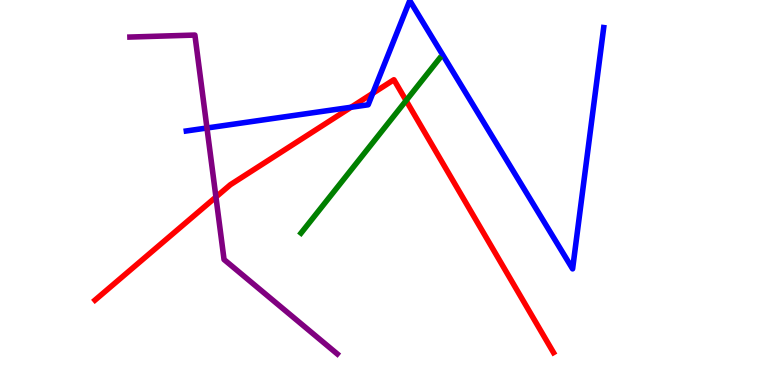[{'lines': ['blue', 'red'], 'intersections': [{'x': 4.53, 'y': 7.21}, {'x': 4.81, 'y': 7.58}]}, {'lines': ['green', 'red'], 'intersections': [{'x': 5.24, 'y': 7.39}]}, {'lines': ['purple', 'red'], 'intersections': [{'x': 2.79, 'y': 4.88}]}, {'lines': ['blue', 'green'], 'intersections': []}, {'lines': ['blue', 'purple'], 'intersections': [{'x': 2.67, 'y': 6.68}]}, {'lines': ['green', 'purple'], 'intersections': []}]